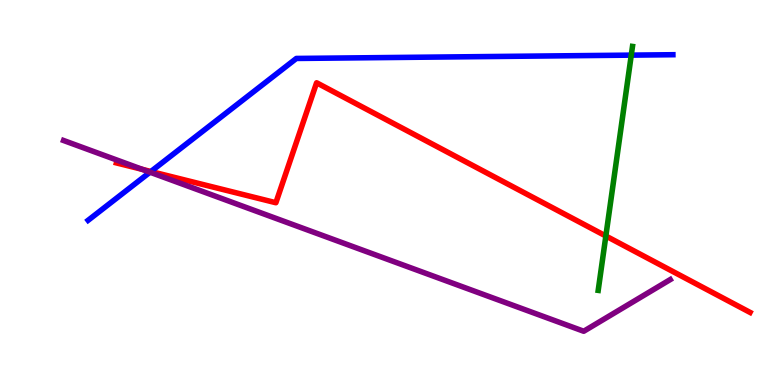[{'lines': ['blue', 'red'], 'intersections': [{'x': 1.95, 'y': 5.54}]}, {'lines': ['green', 'red'], 'intersections': [{'x': 7.82, 'y': 3.87}]}, {'lines': ['purple', 'red'], 'intersections': [{'x': 1.84, 'y': 5.6}]}, {'lines': ['blue', 'green'], 'intersections': [{'x': 8.15, 'y': 8.57}]}, {'lines': ['blue', 'purple'], 'intersections': [{'x': 1.94, 'y': 5.53}]}, {'lines': ['green', 'purple'], 'intersections': []}]